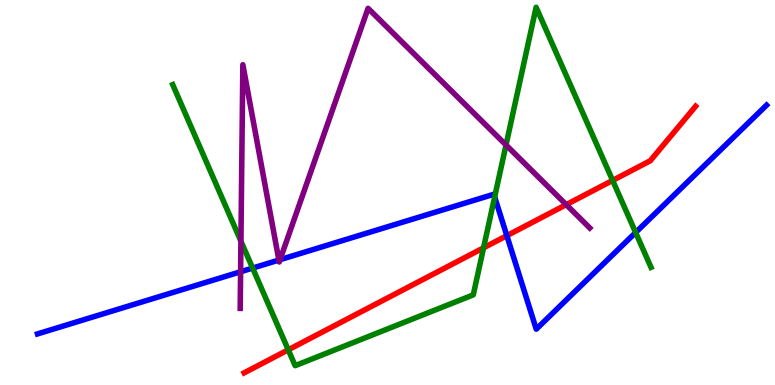[{'lines': ['blue', 'red'], 'intersections': [{'x': 6.54, 'y': 3.88}]}, {'lines': ['green', 'red'], 'intersections': [{'x': 3.72, 'y': 0.914}, {'x': 6.24, 'y': 3.56}, {'x': 7.9, 'y': 5.31}]}, {'lines': ['purple', 'red'], 'intersections': [{'x': 7.31, 'y': 4.68}]}, {'lines': ['blue', 'green'], 'intersections': [{'x': 3.26, 'y': 3.04}, {'x': 6.38, 'y': 4.88}, {'x': 8.2, 'y': 3.96}]}, {'lines': ['blue', 'purple'], 'intersections': [{'x': 3.1, 'y': 2.94}, {'x': 3.6, 'y': 3.25}, {'x': 3.61, 'y': 3.26}]}, {'lines': ['green', 'purple'], 'intersections': [{'x': 3.11, 'y': 3.73}, {'x': 6.53, 'y': 6.23}]}]